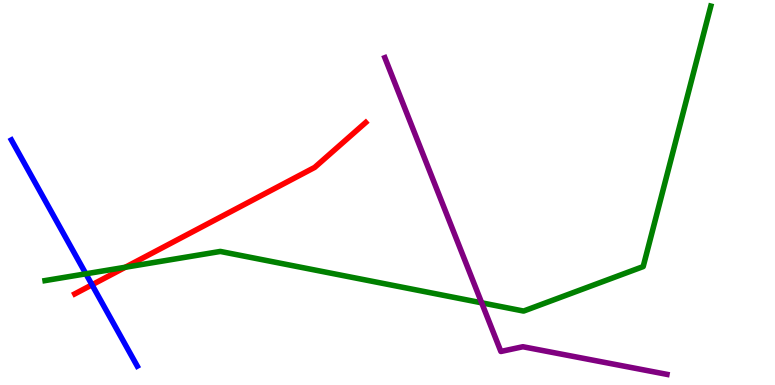[{'lines': ['blue', 'red'], 'intersections': [{'x': 1.19, 'y': 2.6}]}, {'lines': ['green', 'red'], 'intersections': [{'x': 1.62, 'y': 3.06}]}, {'lines': ['purple', 'red'], 'intersections': []}, {'lines': ['blue', 'green'], 'intersections': [{'x': 1.11, 'y': 2.89}]}, {'lines': ['blue', 'purple'], 'intersections': []}, {'lines': ['green', 'purple'], 'intersections': [{'x': 6.22, 'y': 2.13}]}]